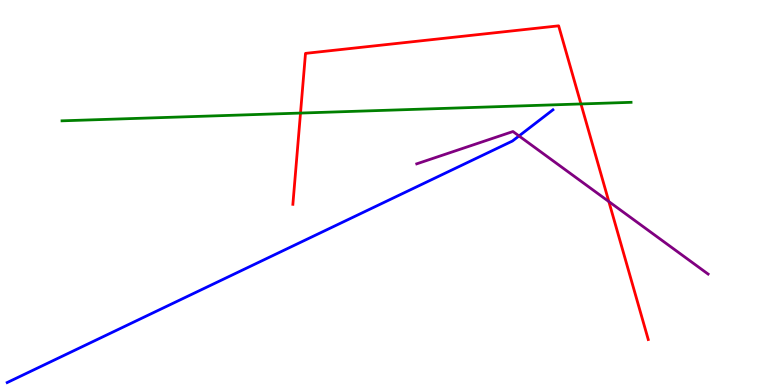[{'lines': ['blue', 'red'], 'intersections': []}, {'lines': ['green', 'red'], 'intersections': [{'x': 3.88, 'y': 7.06}, {'x': 7.5, 'y': 7.3}]}, {'lines': ['purple', 'red'], 'intersections': [{'x': 7.86, 'y': 4.76}]}, {'lines': ['blue', 'green'], 'intersections': []}, {'lines': ['blue', 'purple'], 'intersections': [{'x': 6.7, 'y': 6.47}]}, {'lines': ['green', 'purple'], 'intersections': []}]